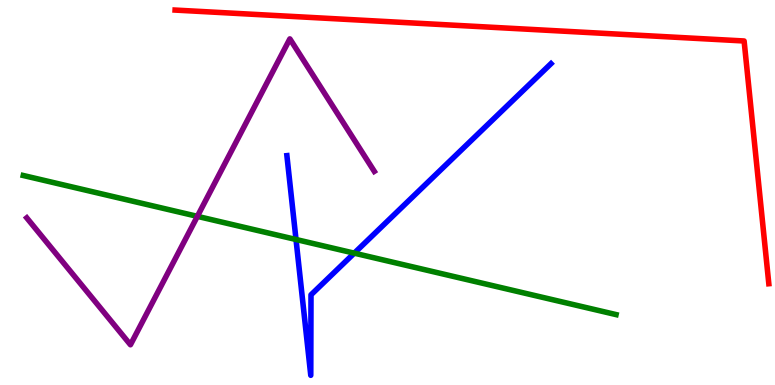[{'lines': ['blue', 'red'], 'intersections': []}, {'lines': ['green', 'red'], 'intersections': []}, {'lines': ['purple', 'red'], 'intersections': []}, {'lines': ['blue', 'green'], 'intersections': [{'x': 3.82, 'y': 3.78}, {'x': 4.57, 'y': 3.42}]}, {'lines': ['blue', 'purple'], 'intersections': []}, {'lines': ['green', 'purple'], 'intersections': [{'x': 2.55, 'y': 4.38}]}]